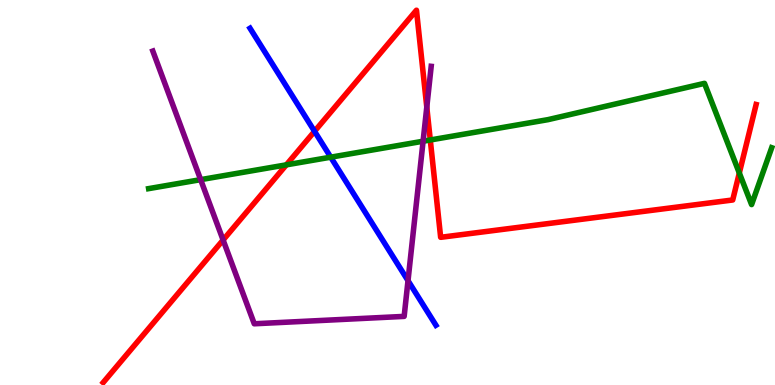[{'lines': ['blue', 'red'], 'intersections': [{'x': 4.06, 'y': 6.59}]}, {'lines': ['green', 'red'], 'intersections': [{'x': 3.69, 'y': 5.72}, {'x': 5.55, 'y': 6.36}, {'x': 9.54, 'y': 5.51}]}, {'lines': ['purple', 'red'], 'intersections': [{'x': 2.88, 'y': 3.77}, {'x': 5.51, 'y': 7.22}]}, {'lines': ['blue', 'green'], 'intersections': [{'x': 4.27, 'y': 5.92}]}, {'lines': ['blue', 'purple'], 'intersections': [{'x': 5.26, 'y': 2.71}]}, {'lines': ['green', 'purple'], 'intersections': [{'x': 2.59, 'y': 5.33}, {'x': 5.46, 'y': 6.33}]}]